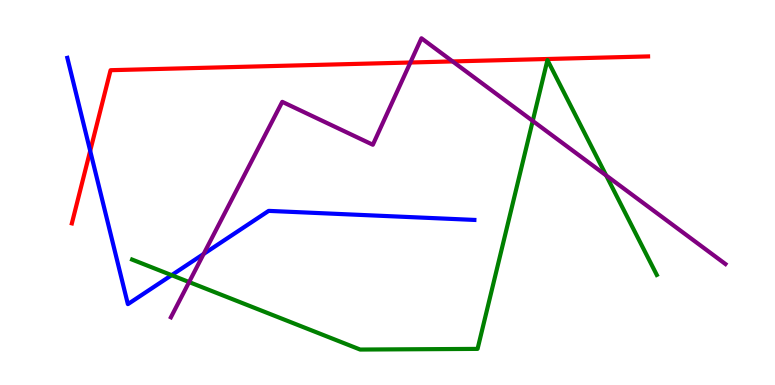[{'lines': ['blue', 'red'], 'intersections': [{'x': 1.16, 'y': 6.08}]}, {'lines': ['green', 'red'], 'intersections': []}, {'lines': ['purple', 'red'], 'intersections': [{'x': 5.3, 'y': 8.38}, {'x': 5.84, 'y': 8.4}]}, {'lines': ['blue', 'green'], 'intersections': [{'x': 2.21, 'y': 2.85}]}, {'lines': ['blue', 'purple'], 'intersections': [{'x': 2.63, 'y': 3.4}]}, {'lines': ['green', 'purple'], 'intersections': [{'x': 2.44, 'y': 2.67}, {'x': 6.87, 'y': 6.86}, {'x': 7.82, 'y': 5.44}]}]